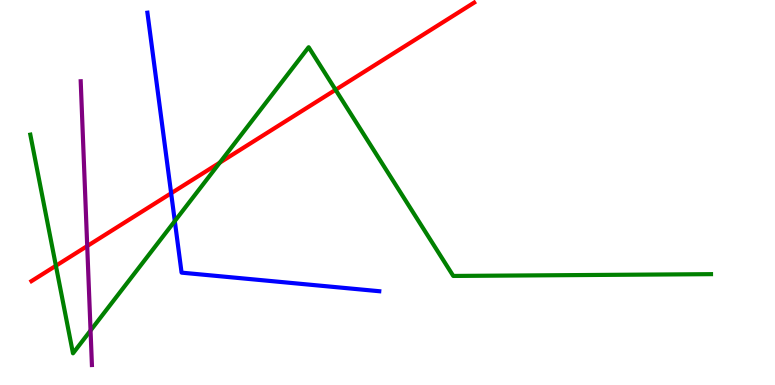[{'lines': ['blue', 'red'], 'intersections': [{'x': 2.21, 'y': 4.98}]}, {'lines': ['green', 'red'], 'intersections': [{'x': 0.721, 'y': 3.1}, {'x': 2.84, 'y': 5.78}, {'x': 4.33, 'y': 7.67}]}, {'lines': ['purple', 'red'], 'intersections': [{'x': 1.13, 'y': 3.61}]}, {'lines': ['blue', 'green'], 'intersections': [{'x': 2.26, 'y': 4.26}]}, {'lines': ['blue', 'purple'], 'intersections': []}, {'lines': ['green', 'purple'], 'intersections': [{'x': 1.17, 'y': 1.42}]}]